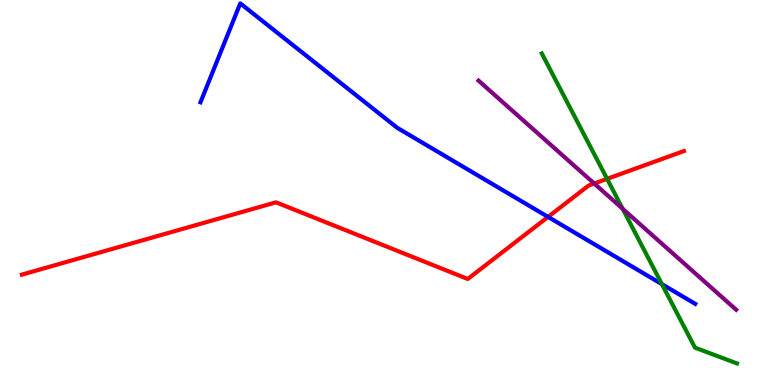[{'lines': ['blue', 'red'], 'intersections': [{'x': 7.07, 'y': 4.37}]}, {'lines': ['green', 'red'], 'intersections': [{'x': 7.83, 'y': 5.35}]}, {'lines': ['purple', 'red'], 'intersections': [{'x': 7.67, 'y': 5.23}]}, {'lines': ['blue', 'green'], 'intersections': [{'x': 8.54, 'y': 2.62}]}, {'lines': ['blue', 'purple'], 'intersections': []}, {'lines': ['green', 'purple'], 'intersections': [{'x': 8.03, 'y': 4.58}]}]